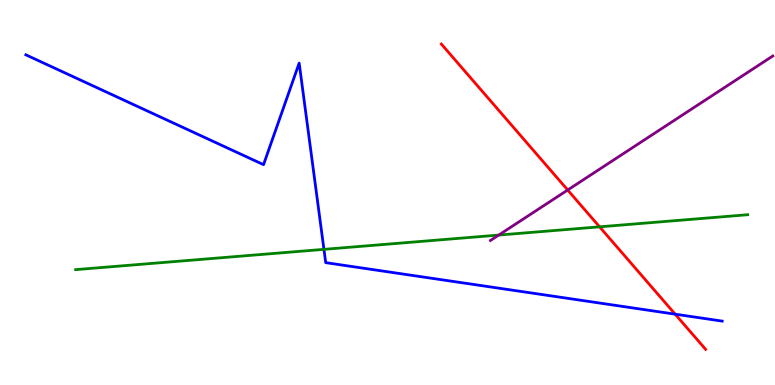[{'lines': ['blue', 'red'], 'intersections': [{'x': 8.71, 'y': 1.84}]}, {'lines': ['green', 'red'], 'intersections': [{'x': 7.74, 'y': 4.11}]}, {'lines': ['purple', 'red'], 'intersections': [{'x': 7.33, 'y': 5.06}]}, {'lines': ['blue', 'green'], 'intersections': [{'x': 4.18, 'y': 3.52}]}, {'lines': ['blue', 'purple'], 'intersections': []}, {'lines': ['green', 'purple'], 'intersections': [{'x': 6.44, 'y': 3.89}]}]